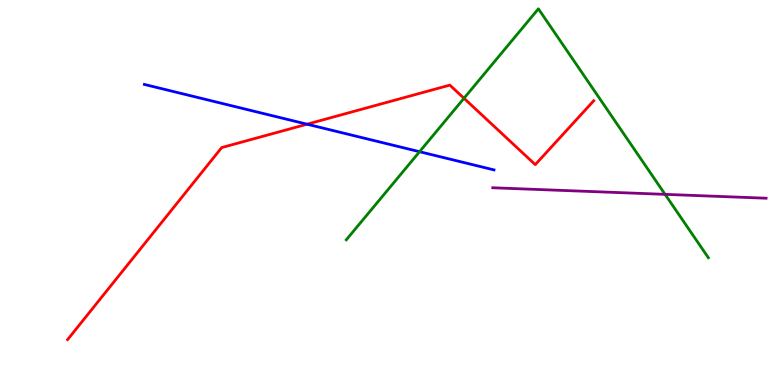[{'lines': ['blue', 'red'], 'intersections': [{'x': 3.96, 'y': 6.77}]}, {'lines': ['green', 'red'], 'intersections': [{'x': 5.99, 'y': 7.45}]}, {'lines': ['purple', 'red'], 'intersections': []}, {'lines': ['blue', 'green'], 'intersections': [{'x': 5.41, 'y': 6.06}]}, {'lines': ['blue', 'purple'], 'intersections': []}, {'lines': ['green', 'purple'], 'intersections': [{'x': 8.58, 'y': 4.95}]}]